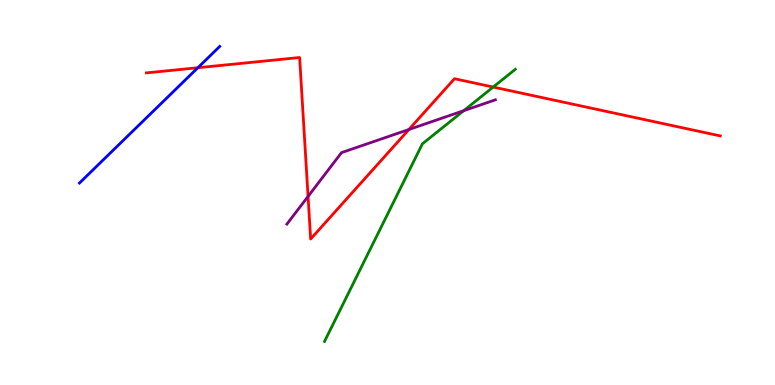[{'lines': ['blue', 'red'], 'intersections': [{'x': 2.55, 'y': 8.24}]}, {'lines': ['green', 'red'], 'intersections': [{'x': 6.36, 'y': 7.74}]}, {'lines': ['purple', 'red'], 'intersections': [{'x': 3.98, 'y': 4.9}, {'x': 5.28, 'y': 6.64}]}, {'lines': ['blue', 'green'], 'intersections': []}, {'lines': ['blue', 'purple'], 'intersections': []}, {'lines': ['green', 'purple'], 'intersections': [{'x': 5.98, 'y': 7.12}]}]